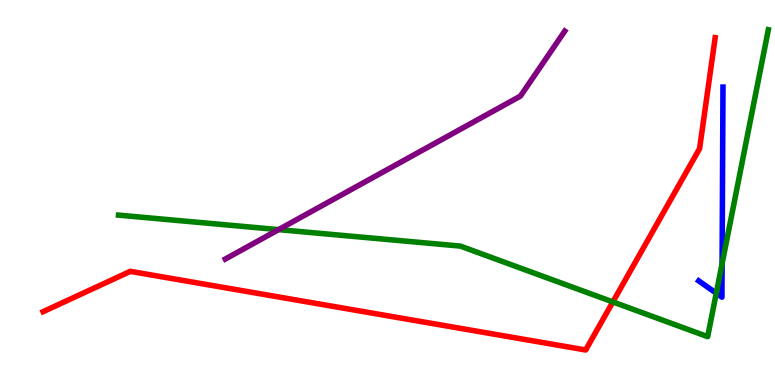[{'lines': ['blue', 'red'], 'intersections': []}, {'lines': ['green', 'red'], 'intersections': [{'x': 7.91, 'y': 2.16}]}, {'lines': ['purple', 'red'], 'intersections': []}, {'lines': ['blue', 'green'], 'intersections': [{'x': 9.24, 'y': 2.38}, {'x': 9.32, 'y': 3.15}]}, {'lines': ['blue', 'purple'], 'intersections': []}, {'lines': ['green', 'purple'], 'intersections': [{'x': 3.59, 'y': 4.04}]}]